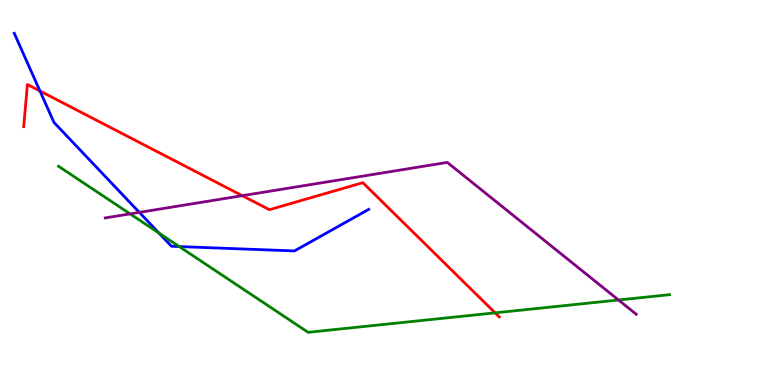[{'lines': ['blue', 'red'], 'intersections': [{'x': 0.516, 'y': 7.64}]}, {'lines': ['green', 'red'], 'intersections': [{'x': 6.39, 'y': 1.87}]}, {'lines': ['purple', 'red'], 'intersections': [{'x': 3.13, 'y': 4.92}]}, {'lines': ['blue', 'green'], 'intersections': [{'x': 2.05, 'y': 3.95}, {'x': 2.31, 'y': 3.6}]}, {'lines': ['blue', 'purple'], 'intersections': [{'x': 1.8, 'y': 4.48}]}, {'lines': ['green', 'purple'], 'intersections': [{'x': 1.68, 'y': 4.44}, {'x': 7.98, 'y': 2.21}]}]